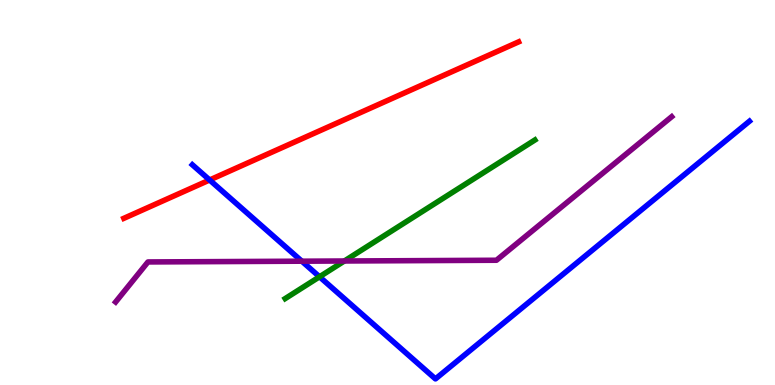[{'lines': ['blue', 'red'], 'intersections': [{'x': 2.7, 'y': 5.33}]}, {'lines': ['green', 'red'], 'intersections': []}, {'lines': ['purple', 'red'], 'intersections': []}, {'lines': ['blue', 'green'], 'intersections': [{'x': 4.12, 'y': 2.81}]}, {'lines': ['blue', 'purple'], 'intersections': [{'x': 3.89, 'y': 3.22}]}, {'lines': ['green', 'purple'], 'intersections': [{'x': 4.44, 'y': 3.22}]}]